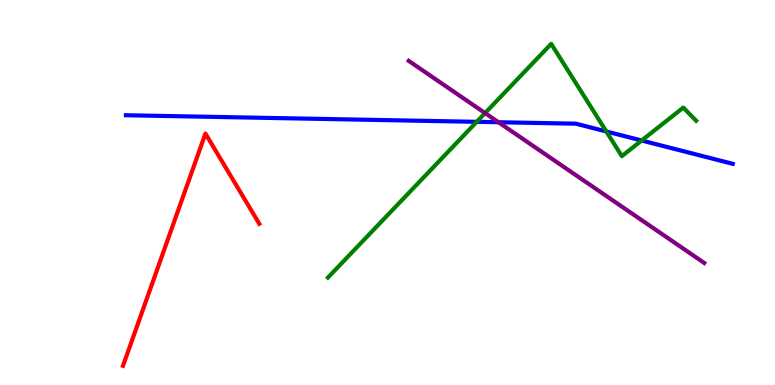[{'lines': ['blue', 'red'], 'intersections': []}, {'lines': ['green', 'red'], 'intersections': []}, {'lines': ['purple', 'red'], 'intersections': []}, {'lines': ['blue', 'green'], 'intersections': [{'x': 6.15, 'y': 6.84}, {'x': 7.82, 'y': 6.59}, {'x': 8.28, 'y': 6.35}]}, {'lines': ['blue', 'purple'], 'intersections': [{'x': 6.43, 'y': 6.83}]}, {'lines': ['green', 'purple'], 'intersections': [{'x': 6.26, 'y': 7.06}]}]